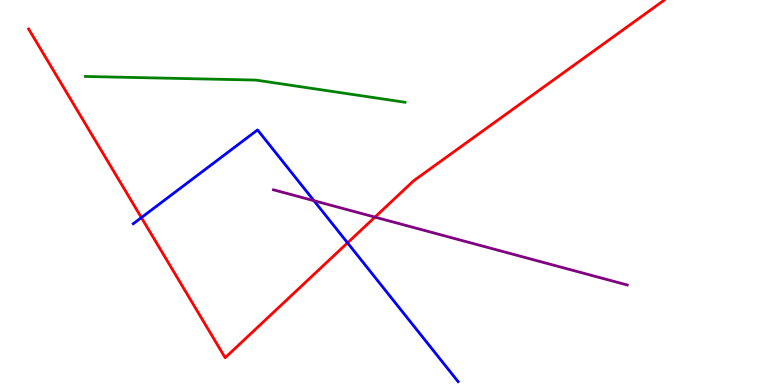[{'lines': ['blue', 'red'], 'intersections': [{'x': 1.82, 'y': 4.35}, {'x': 4.48, 'y': 3.69}]}, {'lines': ['green', 'red'], 'intersections': []}, {'lines': ['purple', 'red'], 'intersections': [{'x': 4.84, 'y': 4.36}]}, {'lines': ['blue', 'green'], 'intersections': []}, {'lines': ['blue', 'purple'], 'intersections': [{'x': 4.05, 'y': 4.79}]}, {'lines': ['green', 'purple'], 'intersections': []}]